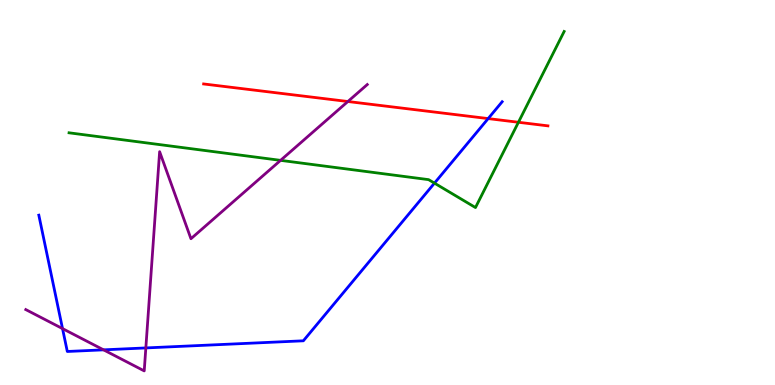[{'lines': ['blue', 'red'], 'intersections': [{'x': 6.3, 'y': 6.92}]}, {'lines': ['green', 'red'], 'intersections': [{'x': 6.69, 'y': 6.82}]}, {'lines': ['purple', 'red'], 'intersections': [{'x': 4.49, 'y': 7.36}]}, {'lines': ['blue', 'green'], 'intersections': [{'x': 5.61, 'y': 5.24}]}, {'lines': ['blue', 'purple'], 'intersections': [{'x': 0.807, 'y': 1.46}, {'x': 1.34, 'y': 0.913}, {'x': 1.88, 'y': 0.963}]}, {'lines': ['green', 'purple'], 'intersections': [{'x': 3.62, 'y': 5.83}]}]